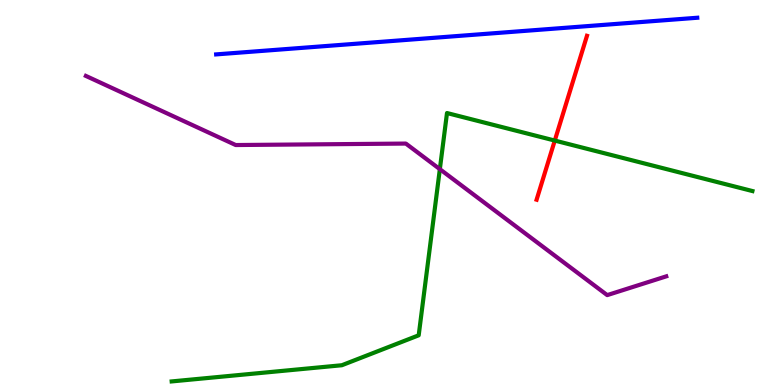[{'lines': ['blue', 'red'], 'intersections': []}, {'lines': ['green', 'red'], 'intersections': [{'x': 7.16, 'y': 6.35}]}, {'lines': ['purple', 'red'], 'intersections': []}, {'lines': ['blue', 'green'], 'intersections': []}, {'lines': ['blue', 'purple'], 'intersections': []}, {'lines': ['green', 'purple'], 'intersections': [{'x': 5.68, 'y': 5.61}]}]